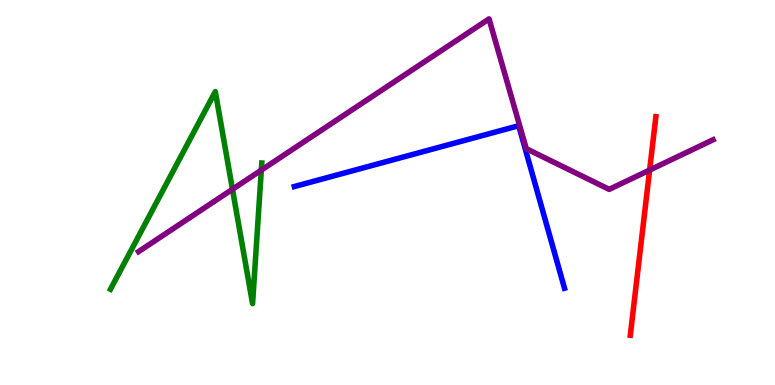[{'lines': ['blue', 'red'], 'intersections': []}, {'lines': ['green', 'red'], 'intersections': []}, {'lines': ['purple', 'red'], 'intersections': [{'x': 8.38, 'y': 5.58}]}, {'lines': ['blue', 'green'], 'intersections': []}, {'lines': ['blue', 'purple'], 'intersections': []}, {'lines': ['green', 'purple'], 'intersections': [{'x': 3.0, 'y': 5.08}, {'x': 3.37, 'y': 5.58}]}]